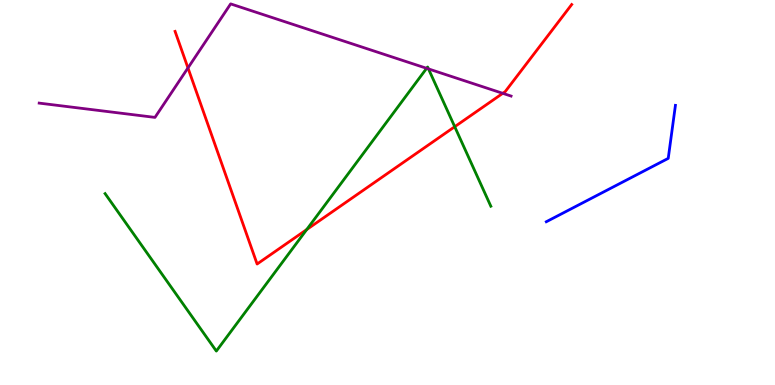[{'lines': ['blue', 'red'], 'intersections': []}, {'lines': ['green', 'red'], 'intersections': [{'x': 3.96, 'y': 4.04}, {'x': 5.87, 'y': 6.71}]}, {'lines': ['purple', 'red'], 'intersections': [{'x': 2.43, 'y': 8.24}, {'x': 6.49, 'y': 7.58}]}, {'lines': ['blue', 'green'], 'intersections': []}, {'lines': ['blue', 'purple'], 'intersections': []}, {'lines': ['green', 'purple'], 'intersections': [{'x': 5.5, 'y': 8.23}, {'x': 5.53, 'y': 8.21}]}]